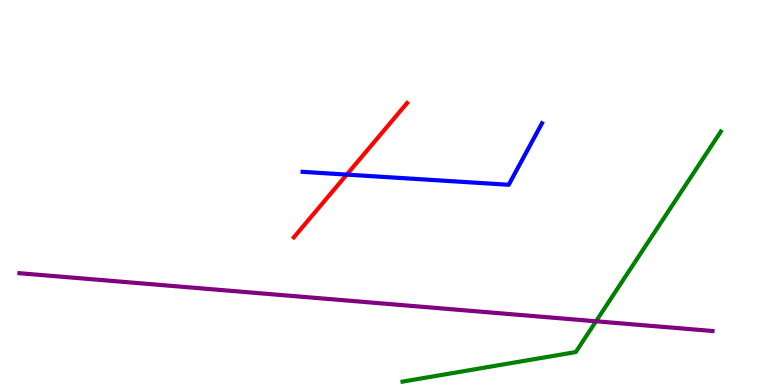[{'lines': ['blue', 'red'], 'intersections': [{'x': 4.47, 'y': 5.46}]}, {'lines': ['green', 'red'], 'intersections': []}, {'lines': ['purple', 'red'], 'intersections': []}, {'lines': ['blue', 'green'], 'intersections': []}, {'lines': ['blue', 'purple'], 'intersections': []}, {'lines': ['green', 'purple'], 'intersections': [{'x': 7.69, 'y': 1.65}]}]